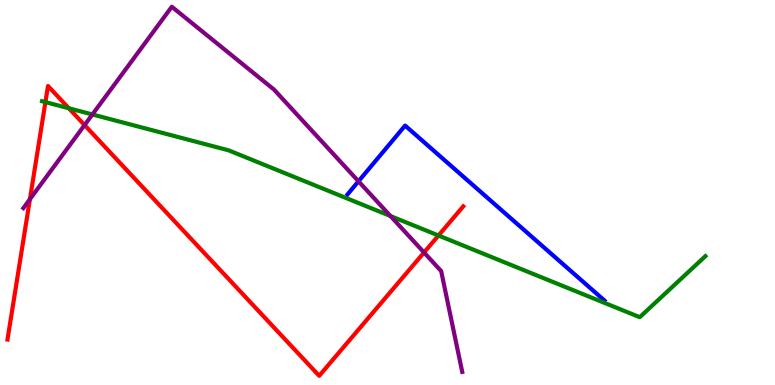[{'lines': ['blue', 'red'], 'intersections': []}, {'lines': ['green', 'red'], 'intersections': [{'x': 0.586, 'y': 7.35}, {'x': 0.888, 'y': 7.19}, {'x': 5.66, 'y': 3.88}]}, {'lines': ['purple', 'red'], 'intersections': [{'x': 0.386, 'y': 4.83}, {'x': 1.09, 'y': 6.75}, {'x': 5.47, 'y': 3.44}]}, {'lines': ['blue', 'green'], 'intersections': []}, {'lines': ['blue', 'purple'], 'intersections': [{'x': 4.63, 'y': 5.29}]}, {'lines': ['green', 'purple'], 'intersections': [{'x': 1.19, 'y': 7.03}, {'x': 5.04, 'y': 4.39}]}]